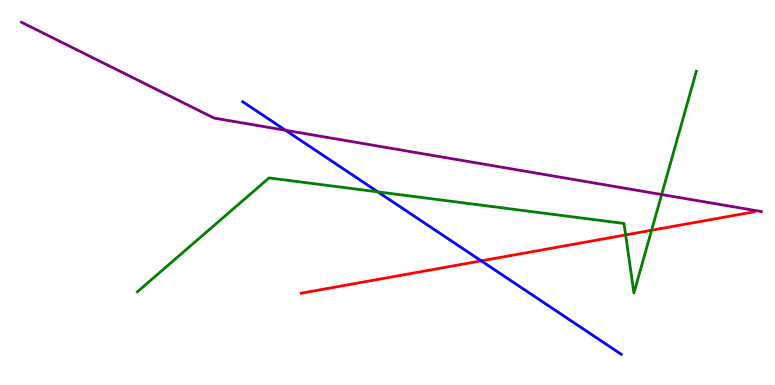[{'lines': ['blue', 'red'], 'intersections': [{'x': 6.21, 'y': 3.22}]}, {'lines': ['green', 'red'], 'intersections': [{'x': 8.07, 'y': 3.9}, {'x': 8.41, 'y': 4.02}]}, {'lines': ['purple', 'red'], 'intersections': []}, {'lines': ['blue', 'green'], 'intersections': [{'x': 4.88, 'y': 5.02}]}, {'lines': ['blue', 'purple'], 'intersections': [{'x': 3.68, 'y': 6.62}]}, {'lines': ['green', 'purple'], 'intersections': [{'x': 8.54, 'y': 4.95}]}]